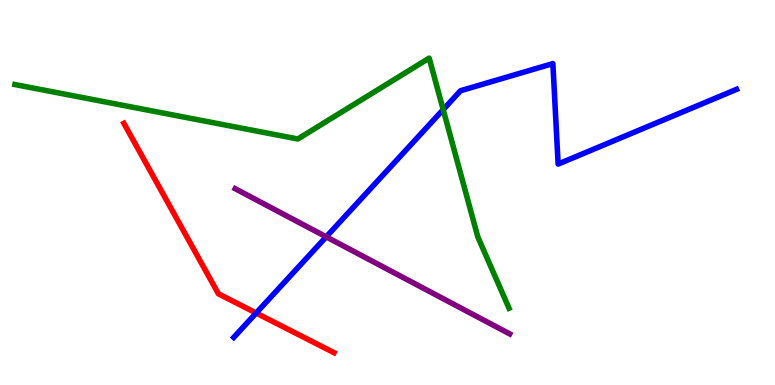[{'lines': ['blue', 'red'], 'intersections': [{'x': 3.31, 'y': 1.87}]}, {'lines': ['green', 'red'], 'intersections': []}, {'lines': ['purple', 'red'], 'intersections': []}, {'lines': ['blue', 'green'], 'intersections': [{'x': 5.72, 'y': 7.15}]}, {'lines': ['blue', 'purple'], 'intersections': [{'x': 4.21, 'y': 3.85}]}, {'lines': ['green', 'purple'], 'intersections': []}]